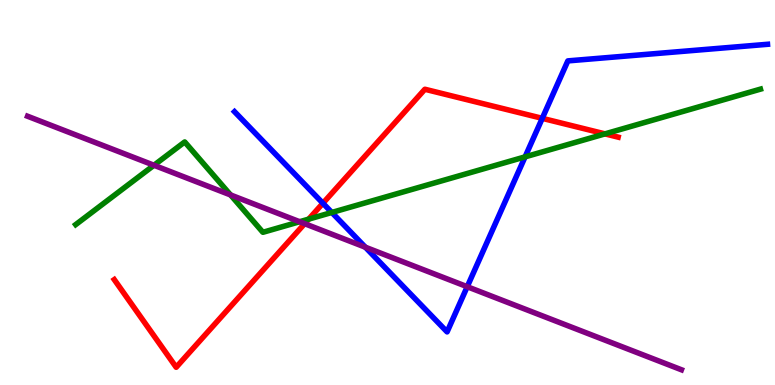[{'lines': ['blue', 'red'], 'intersections': [{'x': 4.17, 'y': 4.72}, {'x': 7.0, 'y': 6.93}]}, {'lines': ['green', 'red'], 'intersections': [{'x': 3.98, 'y': 4.31}, {'x': 7.81, 'y': 6.52}]}, {'lines': ['purple', 'red'], 'intersections': [{'x': 3.93, 'y': 4.19}]}, {'lines': ['blue', 'green'], 'intersections': [{'x': 4.28, 'y': 4.48}, {'x': 6.78, 'y': 5.93}]}, {'lines': ['blue', 'purple'], 'intersections': [{'x': 4.71, 'y': 3.58}, {'x': 6.03, 'y': 2.55}]}, {'lines': ['green', 'purple'], 'intersections': [{'x': 1.99, 'y': 5.71}, {'x': 2.98, 'y': 4.94}, {'x': 3.87, 'y': 4.24}]}]